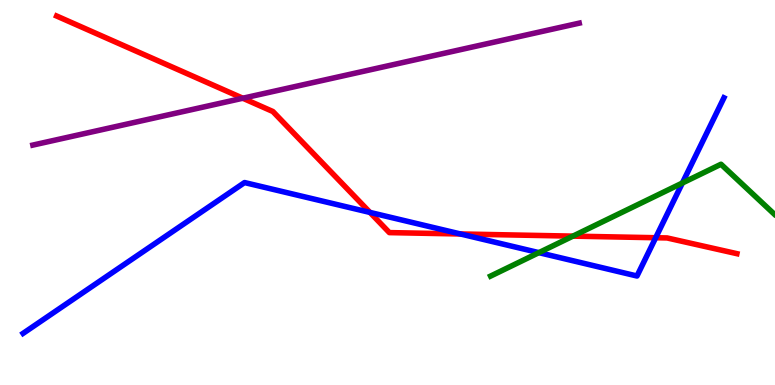[{'lines': ['blue', 'red'], 'intersections': [{'x': 4.77, 'y': 4.48}, {'x': 5.94, 'y': 3.92}, {'x': 8.46, 'y': 3.83}]}, {'lines': ['green', 'red'], 'intersections': [{'x': 7.39, 'y': 3.87}]}, {'lines': ['purple', 'red'], 'intersections': [{'x': 3.13, 'y': 7.45}]}, {'lines': ['blue', 'green'], 'intersections': [{'x': 6.95, 'y': 3.44}, {'x': 8.8, 'y': 5.25}]}, {'lines': ['blue', 'purple'], 'intersections': []}, {'lines': ['green', 'purple'], 'intersections': []}]